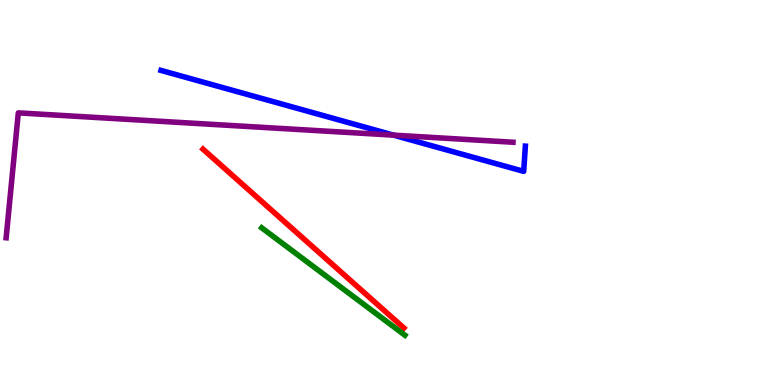[{'lines': ['blue', 'red'], 'intersections': []}, {'lines': ['green', 'red'], 'intersections': []}, {'lines': ['purple', 'red'], 'intersections': []}, {'lines': ['blue', 'green'], 'intersections': []}, {'lines': ['blue', 'purple'], 'intersections': [{'x': 5.08, 'y': 6.49}]}, {'lines': ['green', 'purple'], 'intersections': []}]